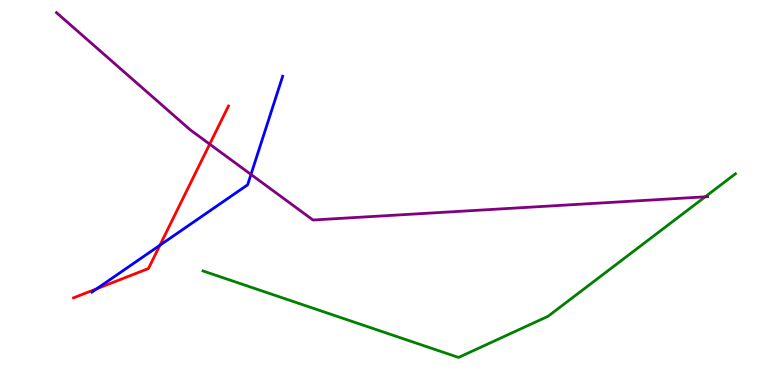[{'lines': ['blue', 'red'], 'intersections': [{'x': 1.25, 'y': 2.5}, {'x': 2.06, 'y': 3.63}]}, {'lines': ['green', 'red'], 'intersections': []}, {'lines': ['purple', 'red'], 'intersections': [{'x': 2.71, 'y': 6.26}]}, {'lines': ['blue', 'green'], 'intersections': []}, {'lines': ['blue', 'purple'], 'intersections': [{'x': 3.24, 'y': 5.47}]}, {'lines': ['green', 'purple'], 'intersections': [{'x': 9.1, 'y': 4.89}]}]